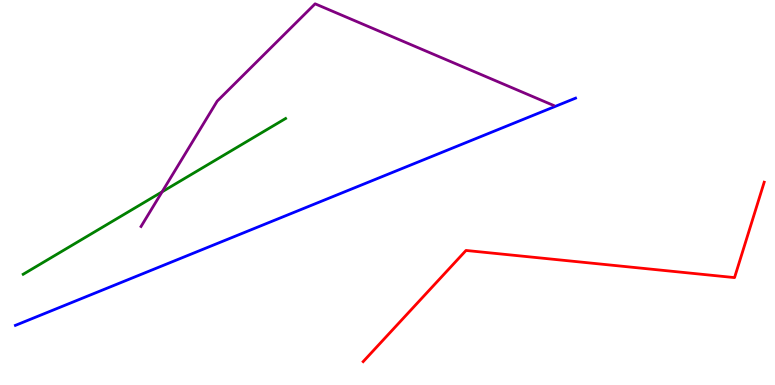[{'lines': ['blue', 'red'], 'intersections': []}, {'lines': ['green', 'red'], 'intersections': []}, {'lines': ['purple', 'red'], 'intersections': []}, {'lines': ['blue', 'green'], 'intersections': []}, {'lines': ['blue', 'purple'], 'intersections': []}, {'lines': ['green', 'purple'], 'intersections': [{'x': 2.09, 'y': 5.02}]}]